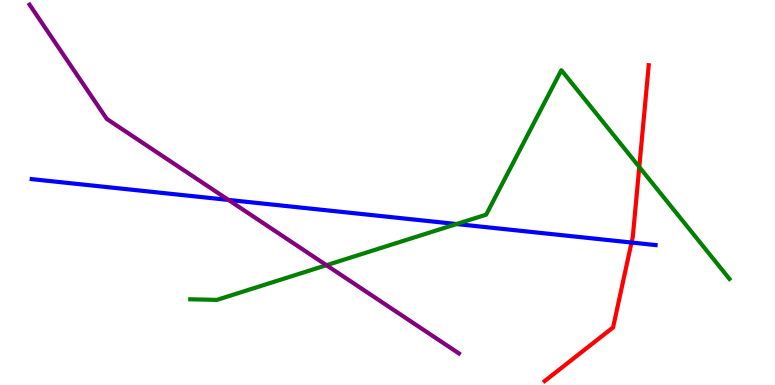[{'lines': ['blue', 'red'], 'intersections': [{'x': 8.15, 'y': 3.7}]}, {'lines': ['green', 'red'], 'intersections': [{'x': 8.25, 'y': 5.66}]}, {'lines': ['purple', 'red'], 'intersections': []}, {'lines': ['blue', 'green'], 'intersections': [{'x': 5.89, 'y': 4.18}]}, {'lines': ['blue', 'purple'], 'intersections': [{'x': 2.95, 'y': 4.81}]}, {'lines': ['green', 'purple'], 'intersections': [{'x': 4.21, 'y': 3.11}]}]